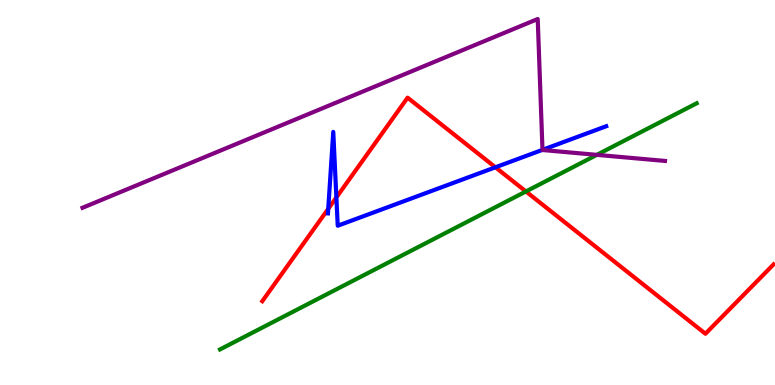[{'lines': ['blue', 'red'], 'intersections': [{'x': 4.24, 'y': 4.58}, {'x': 4.34, 'y': 4.87}, {'x': 6.39, 'y': 5.65}]}, {'lines': ['green', 'red'], 'intersections': [{'x': 6.79, 'y': 5.03}]}, {'lines': ['purple', 'red'], 'intersections': []}, {'lines': ['blue', 'green'], 'intersections': []}, {'lines': ['blue', 'purple'], 'intersections': [{'x': 7.0, 'y': 6.11}]}, {'lines': ['green', 'purple'], 'intersections': [{'x': 7.7, 'y': 5.98}]}]